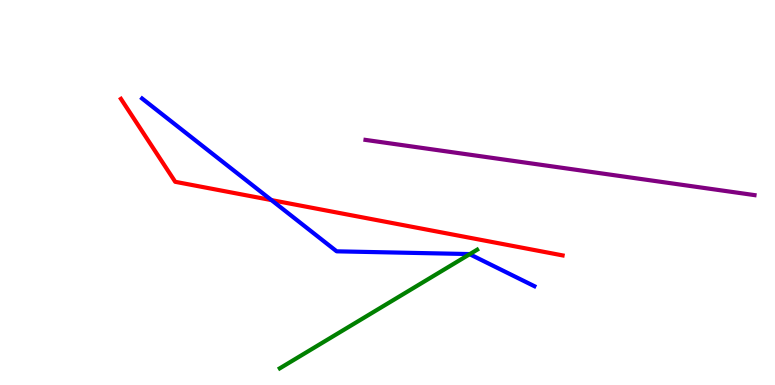[{'lines': ['blue', 'red'], 'intersections': [{'x': 3.5, 'y': 4.8}]}, {'lines': ['green', 'red'], 'intersections': []}, {'lines': ['purple', 'red'], 'intersections': []}, {'lines': ['blue', 'green'], 'intersections': [{'x': 6.06, 'y': 3.4}]}, {'lines': ['blue', 'purple'], 'intersections': []}, {'lines': ['green', 'purple'], 'intersections': []}]